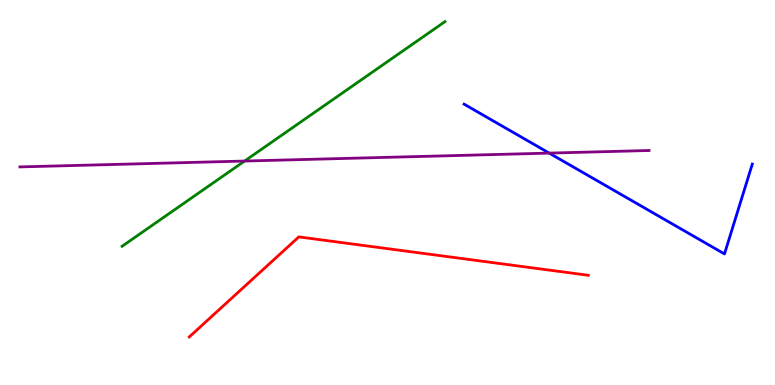[{'lines': ['blue', 'red'], 'intersections': []}, {'lines': ['green', 'red'], 'intersections': []}, {'lines': ['purple', 'red'], 'intersections': []}, {'lines': ['blue', 'green'], 'intersections': []}, {'lines': ['blue', 'purple'], 'intersections': [{'x': 7.09, 'y': 6.02}]}, {'lines': ['green', 'purple'], 'intersections': [{'x': 3.16, 'y': 5.82}]}]